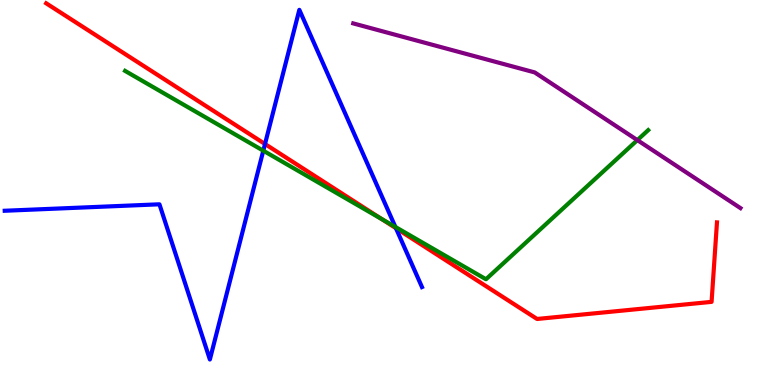[{'lines': ['blue', 'red'], 'intersections': [{'x': 3.42, 'y': 6.26}, {'x': 5.11, 'y': 4.07}]}, {'lines': ['green', 'red'], 'intersections': [{'x': 4.92, 'y': 4.31}]}, {'lines': ['purple', 'red'], 'intersections': []}, {'lines': ['blue', 'green'], 'intersections': [{'x': 3.4, 'y': 6.09}, {'x': 5.1, 'y': 4.11}]}, {'lines': ['blue', 'purple'], 'intersections': []}, {'lines': ['green', 'purple'], 'intersections': [{'x': 8.22, 'y': 6.36}]}]